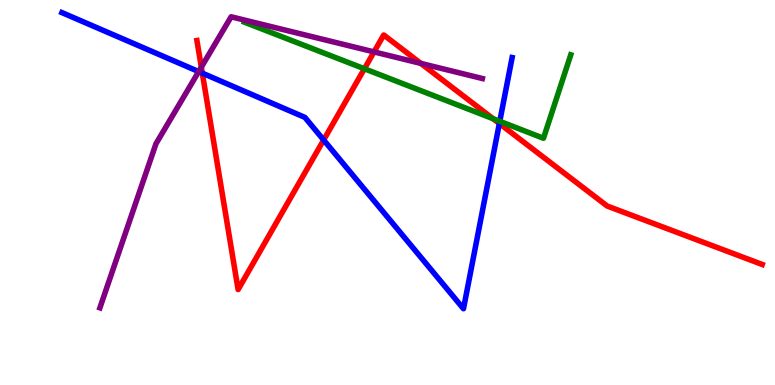[{'lines': ['blue', 'red'], 'intersections': [{'x': 2.61, 'y': 8.1}, {'x': 4.18, 'y': 6.36}, {'x': 6.44, 'y': 6.79}]}, {'lines': ['green', 'red'], 'intersections': [{'x': 4.7, 'y': 8.21}, {'x': 6.36, 'y': 6.92}]}, {'lines': ['purple', 'red'], 'intersections': [{'x': 2.6, 'y': 8.26}, {'x': 4.83, 'y': 8.65}, {'x': 5.43, 'y': 8.35}]}, {'lines': ['blue', 'green'], 'intersections': [{'x': 6.45, 'y': 6.85}]}, {'lines': ['blue', 'purple'], 'intersections': [{'x': 2.56, 'y': 8.14}]}, {'lines': ['green', 'purple'], 'intersections': []}]